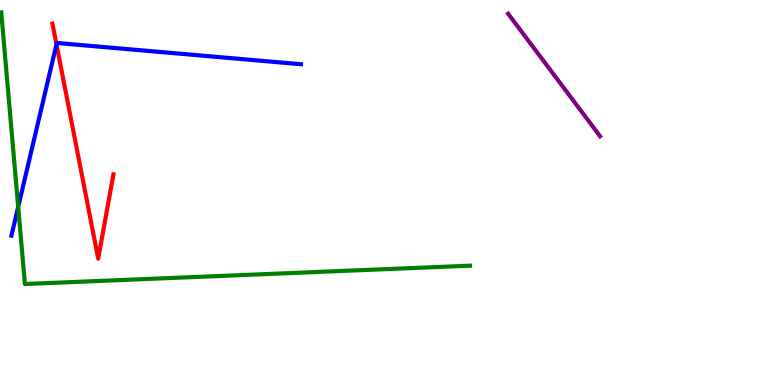[{'lines': ['blue', 'red'], 'intersections': [{'x': 0.729, 'y': 8.85}]}, {'lines': ['green', 'red'], 'intersections': []}, {'lines': ['purple', 'red'], 'intersections': []}, {'lines': ['blue', 'green'], 'intersections': [{'x': 0.235, 'y': 4.62}]}, {'lines': ['blue', 'purple'], 'intersections': []}, {'lines': ['green', 'purple'], 'intersections': []}]